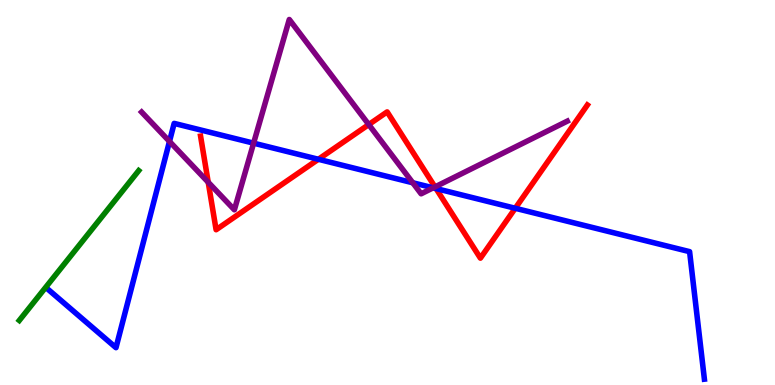[{'lines': ['blue', 'red'], 'intersections': [{'x': 4.11, 'y': 5.86}, {'x': 5.63, 'y': 5.1}, {'x': 6.65, 'y': 4.59}]}, {'lines': ['green', 'red'], 'intersections': []}, {'lines': ['purple', 'red'], 'intersections': [{'x': 2.69, 'y': 5.27}, {'x': 4.76, 'y': 6.76}, {'x': 5.61, 'y': 5.15}]}, {'lines': ['blue', 'green'], 'intersections': []}, {'lines': ['blue', 'purple'], 'intersections': [{'x': 2.19, 'y': 6.33}, {'x': 3.27, 'y': 6.28}, {'x': 5.33, 'y': 5.25}, {'x': 5.59, 'y': 5.12}]}, {'lines': ['green', 'purple'], 'intersections': []}]